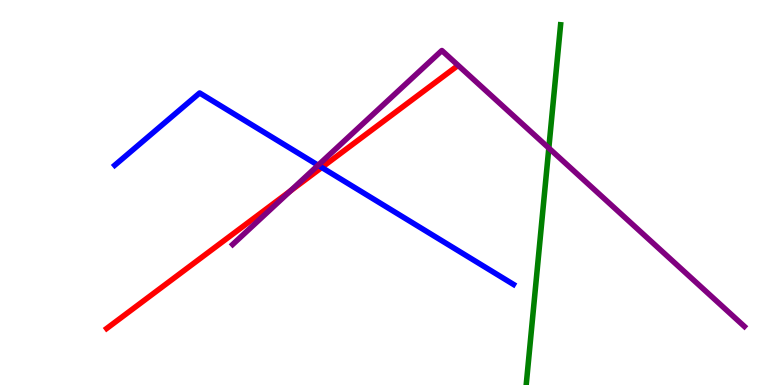[{'lines': ['blue', 'red'], 'intersections': [{'x': 4.15, 'y': 5.65}]}, {'lines': ['green', 'red'], 'intersections': []}, {'lines': ['purple', 'red'], 'intersections': [{'x': 3.75, 'y': 5.04}]}, {'lines': ['blue', 'green'], 'intersections': []}, {'lines': ['blue', 'purple'], 'intersections': [{'x': 4.1, 'y': 5.71}]}, {'lines': ['green', 'purple'], 'intersections': [{'x': 7.08, 'y': 6.15}]}]